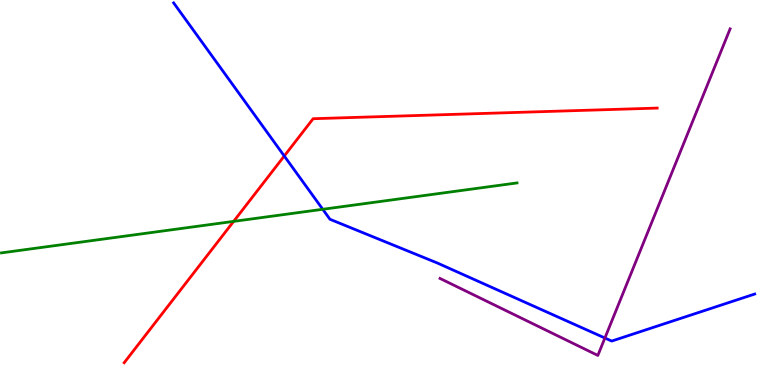[{'lines': ['blue', 'red'], 'intersections': [{'x': 3.67, 'y': 5.95}]}, {'lines': ['green', 'red'], 'intersections': [{'x': 3.01, 'y': 4.25}]}, {'lines': ['purple', 'red'], 'intersections': []}, {'lines': ['blue', 'green'], 'intersections': [{'x': 4.16, 'y': 4.56}]}, {'lines': ['blue', 'purple'], 'intersections': [{'x': 7.81, 'y': 1.22}]}, {'lines': ['green', 'purple'], 'intersections': []}]